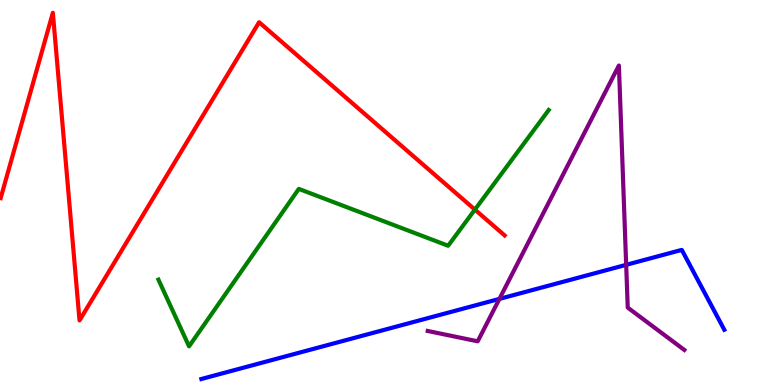[{'lines': ['blue', 'red'], 'intersections': []}, {'lines': ['green', 'red'], 'intersections': [{'x': 6.13, 'y': 4.56}]}, {'lines': ['purple', 'red'], 'intersections': []}, {'lines': ['blue', 'green'], 'intersections': []}, {'lines': ['blue', 'purple'], 'intersections': [{'x': 6.44, 'y': 2.24}, {'x': 8.08, 'y': 3.12}]}, {'lines': ['green', 'purple'], 'intersections': []}]